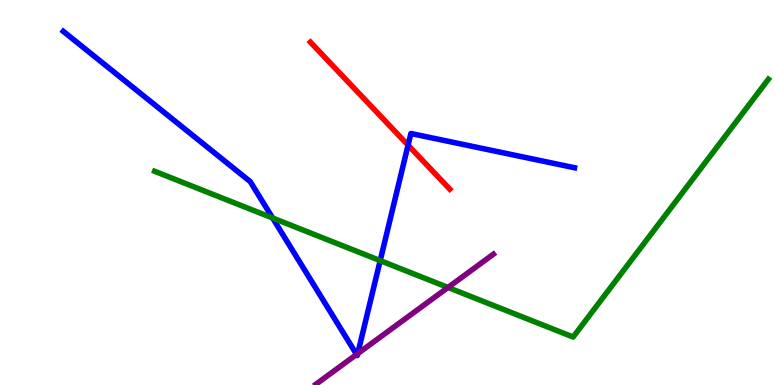[{'lines': ['blue', 'red'], 'intersections': [{'x': 5.27, 'y': 6.23}]}, {'lines': ['green', 'red'], 'intersections': []}, {'lines': ['purple', 'red'], 'intersections': []}, {'lines': ['blue', 'green'], 'intersections': [{'x': 3.52, 'y': 4.34}, {'x': 4.91, 'y': 3.23}]}, {'lines': ['blue', 'purple'], 'intersections': [{'x': 4.6, 'y': 0.794}, {'x': 4.62, 'y': 0.816}]}, {'lines': ['green', 'purple'], 'intersections': [{'x': 5.78, 'y': 2.53}]}]